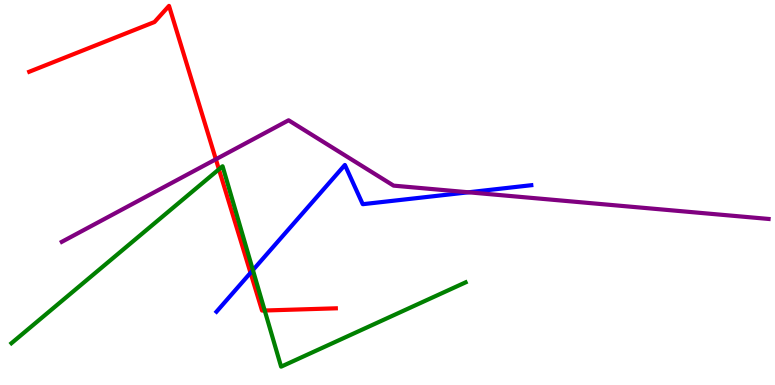[{'lines': ['blue', 'red'], 'intersections': [{'x': 3.23, 'y': 2.91}]}, {'lines': ['green', 'red'], 'intersections': [{'x': 2.82, 'y': 5.6}, {'x': 3.42, 'y': 1.93}]}, {'lines': ['purple', 'red'], 'intersections': [{'x': 2.79, 'y': 5.86}]}, {'lines': ['blue', 'green'], 'intersections': [{'x': 3.26, 'y': 2.98}]}, {'lines': ['blue', 'purple'], 'intersections': [{'x': 6.04, 'y': 5.01}]}, {'lines': ['green', 'purple'], 'intersections': []}]